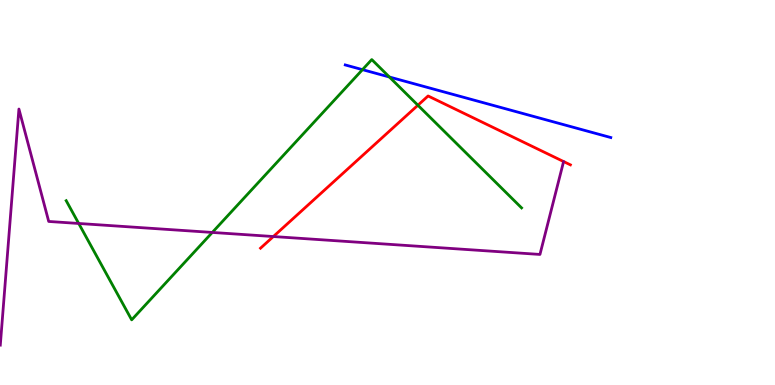[{'lines': ['blue', 'red'], 'intersections': []}, {'lines': ['green', 'red'], 'intersections': [{'x': 5.39, 'y': 7.27}]}, {'lines': ['purple', 'red'], 'intersections': [{'x': 3.53, 'y': 3.86}]}, {'lines': ['blue', 'green'], 'intersections': [{'x': 4.68, 'y': 8.19}, {'x': 5.02, 'y': 8.0}]}, {'lines': ['blue', 'purple'], 'intersections': []}, {'lines': ['green', 'purple'], 'intersections': [{'x': 1.02, 'y': 4.2}, {'x': 2.74, 'y': 3.96}]}]